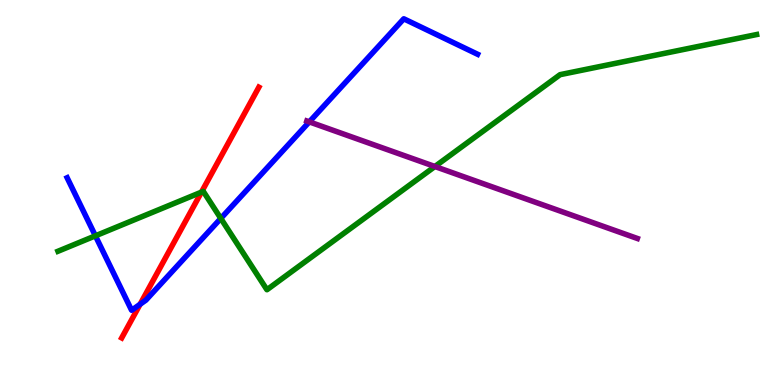[{'lines': ['blue', 'red'], 'intersections': [{'x': 1.81, 'y': 2.1}]}, {'lines': ['green', 'red'], 'intersections': [{'x': 2.6, 'y': 5.01}]}, {'lines': ['purple', 'red'], 'intersections': []}, {'lines': ['blue', 'green'], 'intersections': [{'x': 1.23, 'y': 3.87}, {'x': 2.85, 'y': 4.33}]}, {'lines': ['blue', 'purple'], 'intersections': [{'x': 3.99, 'y': 6.83}]}, {'lines': ['green', 'purple'], 'intersections': [{'x': 5.61, 'y': 5.68}]}]